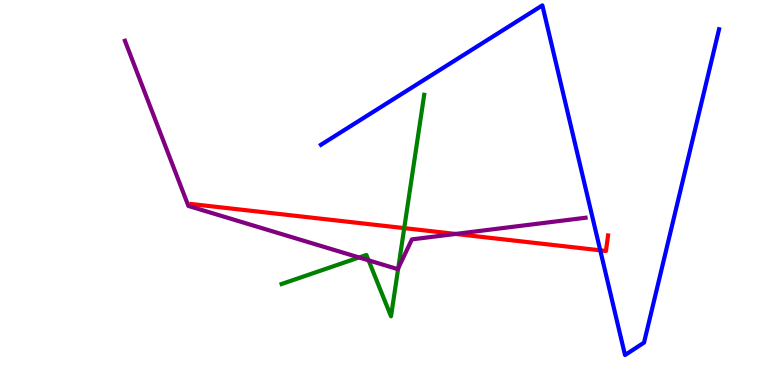[{'lines': ['blue', 'red'], 'intersections': [{'x': 7.75, 'y': 3.5}]}, {'lines': ['green', 'red'], 'intersections': [{'x': 5.22, 'y': 4.07}]}, {'lines': ['purple', 'red'], 'intersections': [{'x': 5.88, 'y': 3.92}]}, {'lines': ['blue', 'green'], 'intersections': []}, {'lines': ['blue', 'purple'], 'intersections': []}, {'lines': ['green', 'purple'], 'intersections': [{'x': 4.63, 'y': 3.31}, {'x': 4.76, 'y': 3.24}, {'x': 5.14, 'y': 3.03}]}]